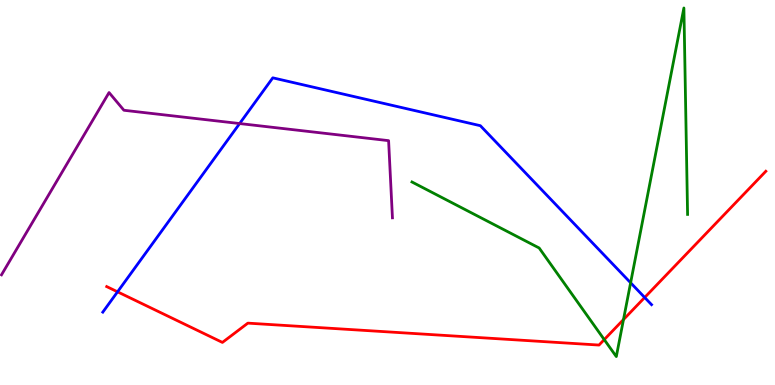[{'lines': ['blue', 'red'], 'intersections': [{'x': 1.52, 'y': 2.42}, {'x': 8.32, 'y': 2.27}]}, {'lines': ['green', 'red'], 'intersections': [{'x': 7.8, 'y': 1.18}, {'x': 8.05, 'y': 1.7}]}, {'lines': ['purple', 'red'], 'intersections': []}, {'lines': ['blue', 'green'], 'intersections': [{'x': 8.14, 'y': 2.66}]}, {'lines': ['blue', 'purple'], 'intersections': [{'x': 3.09, 'y': 6.79}]}, {'lines': ['green', 'purple'], 'intersections': []}]